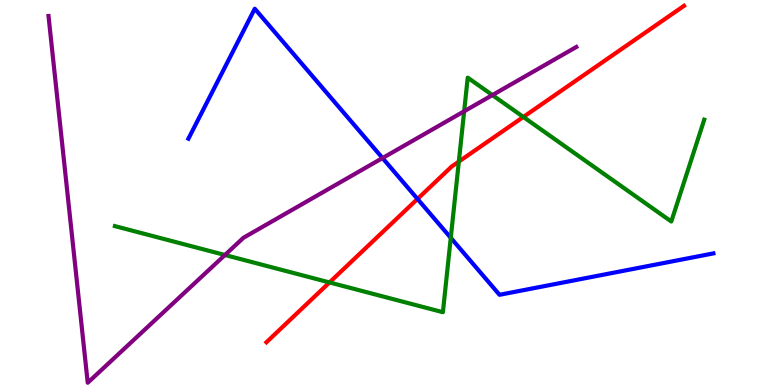[{'lines': ['blue', 'red'], 'intersections': [{'x': 5.39, 'y': 4.83}]}, {'lines': ['green', 'red'], 'intersections': [{'x': 4.25, 'y': 2.66}, {'x': 5.92, 'y': 5.8}, {'x': 6.75, 'y': 6.96}]}, {'lines': ['purple', 'red'], 'intersections': []}, {'lines': ['blue', 'green'], 'intersections': [{'x': 5.82, 'y': 3.82}]}, {'lines': ['blue', 'purple'], 'intersections': [{'x': 4.94, 'y': 5.89}]}, {'lines': ['green', 'purple'], 'intersections': [{'x': 2.9, 'y': 3.38}, {'x': 5.99, 'y': 7.11}, {'x': 6.35, 'y': 7.53}]}]